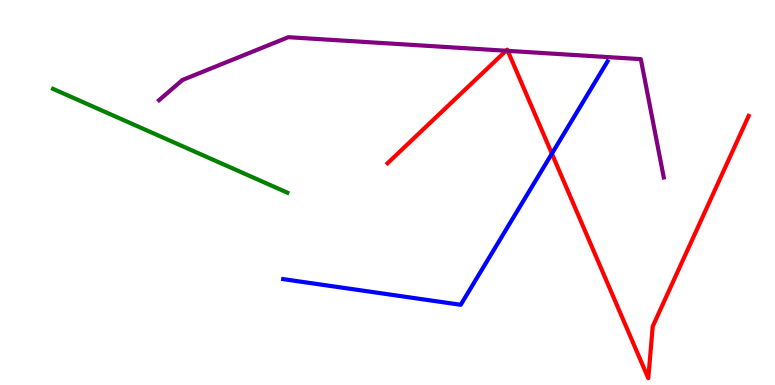[{'lines': ['blue', 'red'], 'intersections': [{'x': 7.12, 'y': 6.01}]}, {'lines': ['green', 'red'], 'intersections': []}, {'lines': ['purple', 'red'], 'intersections': [{'x': 6.53, 'y': 8.68}, {'x': 6.55, 'y': 8.68}]}, {'lines': ['blue', 'green'], 'intersections': []}, {'lines': ['blue', 'purple'], 'intersections': []}, {'lines': ['green', 'purple'], 'intersections': []}]